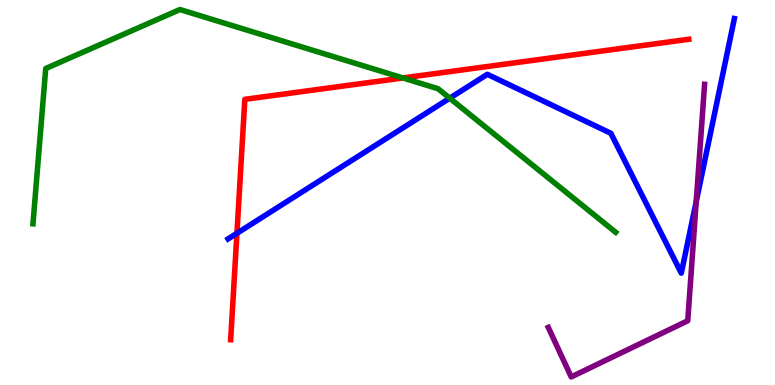[{'lines': ['blue', 'red'], 'intersections': [{'x': 3.06, 'y': 3.94}]}, {'lines': ['green', 'red'], 'intersections': [{'x': 5.2, 'y': 7.98}]}, {'lines': ['purple', 'red'], 'intersections': []}, {'lines': ['blue', 'green'], 'intersections': [{'x': 5.8, 'y': 7.45}]}, {'lines': ['blue', 'purple'], 'intersections': [{'x': 8.98, 'y': 4.76}]}, {'lines': ['green', 'purple'], 'intersections': []}]